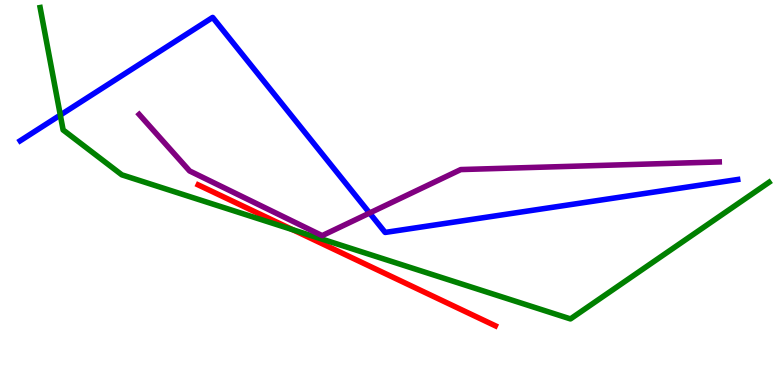[{'lines': ['blue', 'red'], 'intersections': []}, {'lines': ['green', 'red'], 'intersections': [{'x': 3.78, 'y': 4.03}]}, {'lines': ['purple', 'red'], 'intersections': []}, {'lines': ['blue', 'green'], 'intersections': [{'x': 0.778, 'y': 7.01}]}, {'lines': ['blue', 'purple'], 'intersections': [{'x': 4.77, 'y': 4.47}]}, {'lines': ['green', 'purple'], 'intersections': []}]